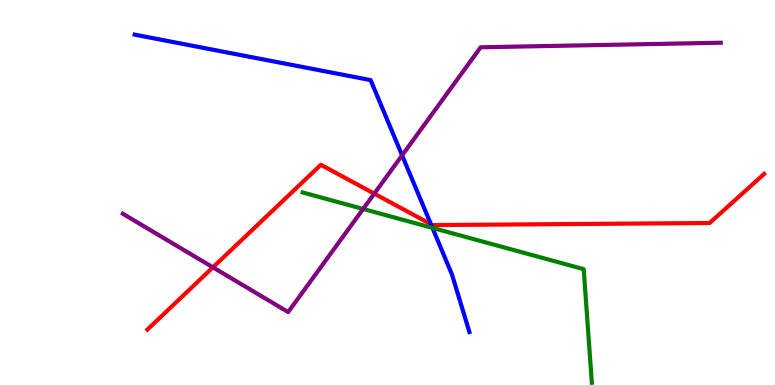[{'lines': ['blue', 'red'], 'intersections': [{'x': 5.56, 'y': 4.18}]}, {'lines': ['green', 'red'], 'intersections': []}, {'lines': ['purple', 'red'], 'intersections': [{'x': 2.75, 'y': 3.06}, {'x': 4.83, 'y': 4.97}]}, {'lines': ['blue', 'green'], 'intersections': [{'x': 5.58, 'y': 4.08}]}, {'lines': ['blue', 'purple'], 'intersections': [{'x': 5.19, 'y': 5.96}]}, {'lines': ['green', 'purple'], 'intersections': [{'x': 4.69, 'y': 4.57}]}]